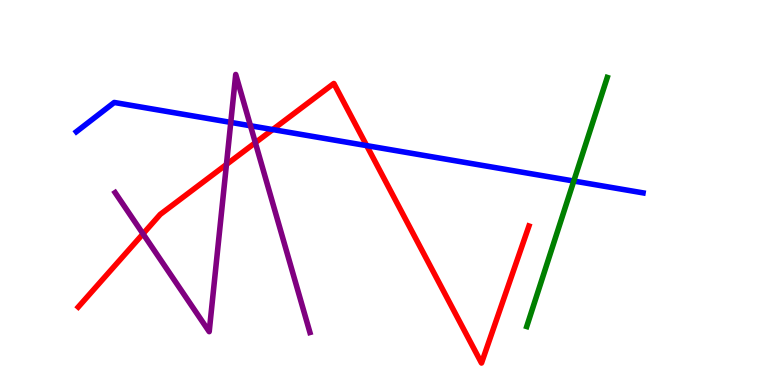[{'lines': ['blue', 'red'], 'intersections': [{'x': 3.52, 'y': 6.63}, {'x': 4.73, 'y': 6.22}]}, {'lines': ['green', 'red'], 'intersections': []}, {'lines': ['purple', 'red'], 'intersections': [{'x': 1.85, 'y': 3.93}, {'x': 2.92, 'y': 5.73}, {'x': 3.29, 'y': 6.29}]}, {'lines': ['blue', 'green'], 'intersections': [{'x': 7.4, 'y': 5.3}]}, {'lines': ['blue', 'purple'], 'intersections': [{'x': 2.98, 'y': 6.82}, {'x': 3.23, 'y': 6.73}]}, {'lines': ['green', 'purple'], 'intersections': []}]